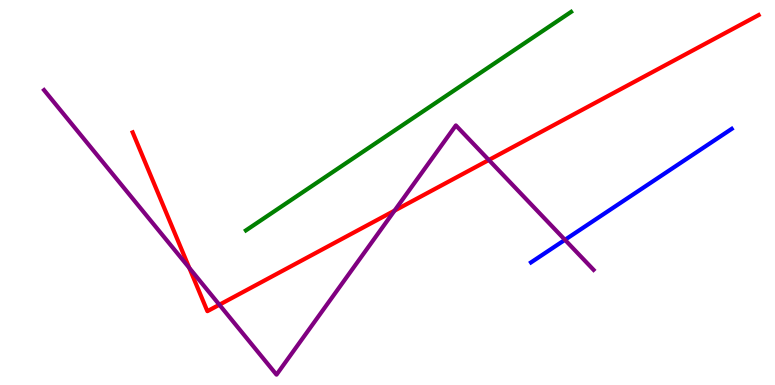[{'lines': ['blue', 'red'], 'intersections': []}, {'lines': ['green', 'red'], 'intersections': []}, {'lines': ['purple', 'red'], 'intersections': [{'x': 2.44, 'y': 3.04}, {'x': 2.83, 'y': 2.08}, {'x': 5.09, 'y': 4.53}, {'x': 6.31, 'y': 5.84}]}, {'lines': ['blue', 'green'], 'intersections': []}, {'lines': ['blue', 'purple'], 'intersections': [{'x': 7.29, 'y': 3.77}]}, {'lines': ['green', 'purple'], 'intersections': []}]